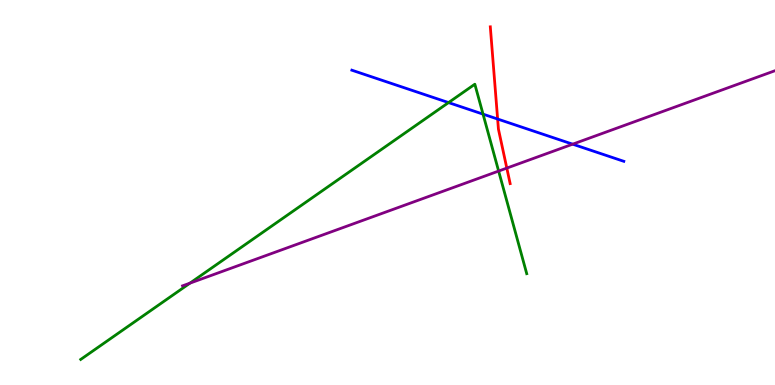[{'lines': ['blue', 'red'], 'intersections': [{'x': 6.42, 'y': 6.91}]}, {'lines': ['green', 'red'], 'intersections': []}, {'lines': ['purple', 'red'], 'intersections': [{'x': 6.54, 'y': 5.63}]}, {'lines': ['blue', 'green'], 'intersections': [{'x': 5.79, 'y': 7.34}, {'x': 6.23, 'y': 7.04}]}, {'lines': ['blue', 'purple'], 'intersections': [{'x': 7.39, 'y': 6.26}]}, {'lines': ['green', 'purple'], 'intersections': [{'x': 2.45, 'y': 2.65}, {'x': 6.43, 'y': 5.56}]}]